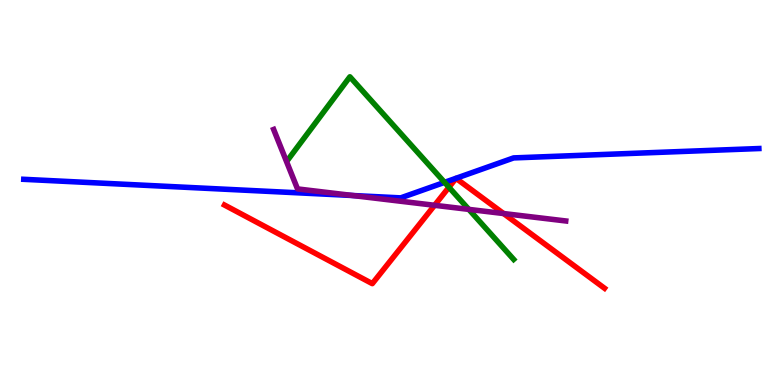[{'lines': ['blue', 'red'], 'intersections': []}, {'lines': ['green', 'red'], 'intersections': [{'x': 5.79, 'y': 5.14}]}, {'lines': ['purple', 'red'], 'intersections': [{'x': 5.61, 'y': 4.67}, {'x': 6.5, 'y': 4.45}]}, {'lines': ['blue', 'green'], 'intersections': [{'x': 5.74, 'y': 5.26}]}, {'lines': ['blue', 'purple'], 'intersections': [{'x': 4.55, 'y': 4.92}]}, {'lines': ['green', 'purple'], 'intersections': [{'x': 6.05, 'y': 4.56}]}]